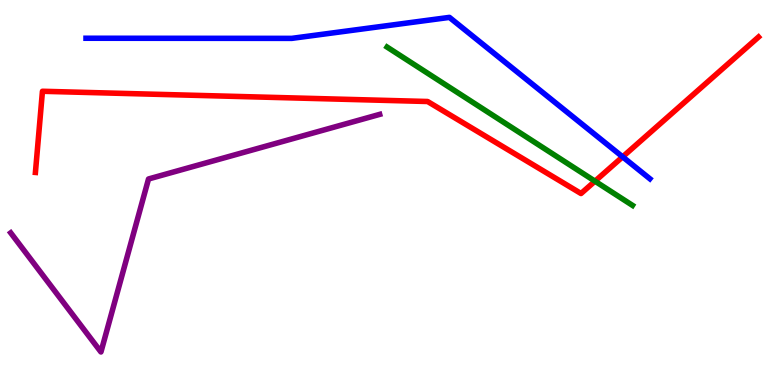[{'lines': ['blue', 'red'], 'intersections': [{'x': 8.03, 'y': 5.93}]}, {'lines': ['green', 'red'], 'intersections': [{'x': 7.68, 'y': 5.29}]}, {'lines': ['purple', 'red'], 'intersections': []}, {'lines': ['blue', 'green'], 'intersections': []}, {'lines': ['blue', 'purple'], 'intersections': []}, {'lines': ['green', 'purple'], 'intersections': []}]